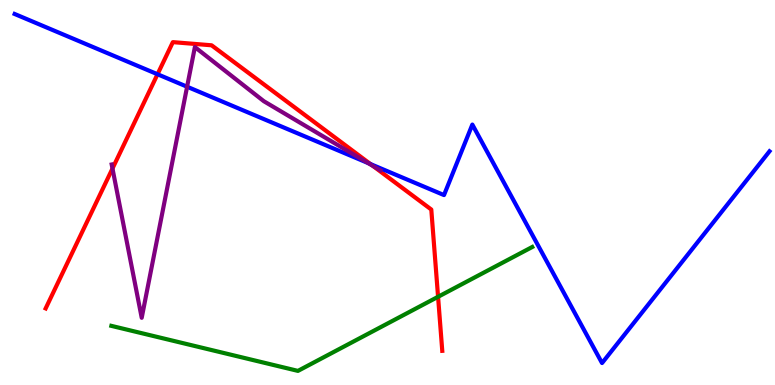[{'lines': ['blue', 'red'], 'intersections': [{'x': 2.03, 'y': 8.07}, {'x': 4.78, 'y': 5.74}]}, {'lines': ['green', 'red'], 'intersections': [{'x': 5.65, 'y': 2.29}]}, {'lines': ['purple', 'red'], 'intersections': [{'x': 1.45, 'y': 5.62}, {'x': 4.81, 'y': 5.69}]}, {'lines': ['blue', 'green'], 'intersections': []}, {'lines': ['blue', 'purple'], 'intersections': [{'x': 2.41, 'y': 7.75}, {'x': 4.75, 'y': 5.76}]}, {'lines': ['green', 'purple'], 'intersections': []}]